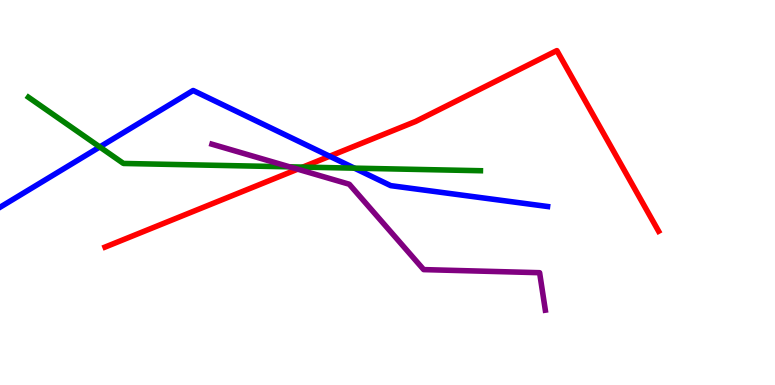[{'lines': ['blue', 'red'], 'intersections': [{'x': 4.25, 'y': 5.94}]}, {'lines': ['green', 'red'], 'intersections': [{'x': 3.91, 'y': 5.66}]}, {'lines': ['purple', 'red'], 'intersections': [{'x': 3.84, 'y': 5.61}]}, {'lines': ['blue', 'green'], 'intersections': [{'x': 1.29, 'y': 6.18}, {'x': 4.57, 'y': 5.63}]}, {'lines': ['blue', 'purple'], 'intersections': []}, {'lines': ['green', 'purple'], 'intersections': [{'x': 3.74, 'y': 5.67}]}]